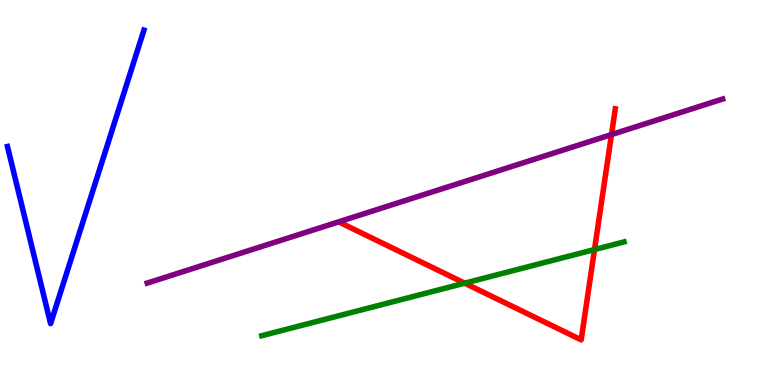[{'lines': ['blue', 'red'], 'intersections': []}, {'lines': ['green', 'red'], 'intersections': [{'x': 6.0, 'y': 2.64}, {'x': 7.67, 'y': 3.52}]}, {'lines': ['purple', 'red'], 'intersections': [{'x': 7.89, 'y': 6.5}]}, {'lines': ['blue', 'green'], 'intersections': []}, {'lines': ['blue', 'purple'], 'intersections': []}, {'lines': ['green', 'purple'], 'intersections': []}]